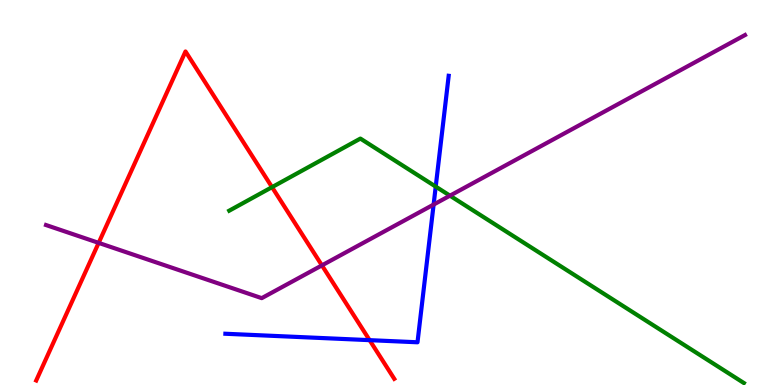[{'lines': ['blue', 'red'], 'intersections': [{'x': 4.77, 'y': 1.16}]}, {'lines': ['green', 'red'], 'intersections': [{'x': 3.51, 'y': 5.14}]}, {'lines': ['purple', 'red'], 'intersections': [{'x': 1.27, 'y': 3.69}, {'x': 4.15, 'y': 3.11}]}, {'lines': ['blue', 'green'], 'intersections': [{'x': 5.62, 'y': 5.15}]}, {'lines': ['blue', 'purple'], 'intersections': [{'x': 5.6, 'y': 4.69}]}, {'lines': ['green', 'purple'], 'intersections': [{'x': 5.81, 'y': 4.92}]}]